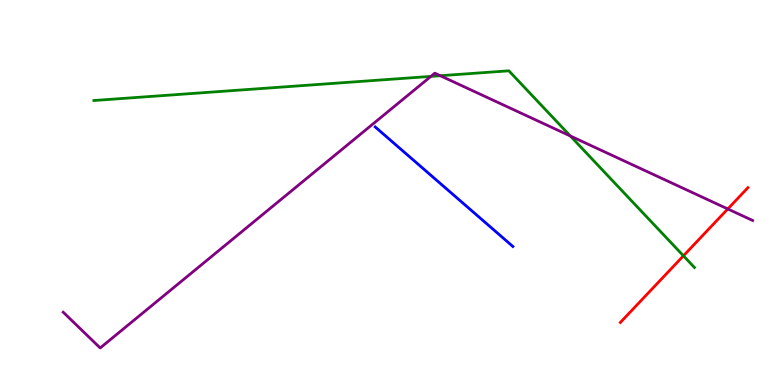[{'lines': ['blue', 'red'], 'intersections': []}, {'lines': ['green', 'red'], 'intersections': [{'x': 8.82, 'y': 3.36}]}, {'lines': ['purple', 'red'], 'intersections': [{'x': 9.39, 'y': 4.57}]}, {'lines': ['blue', 'green'], 'intersections': []}, {'lines': ['blue', 'purple'], 'intersections': []}, {'lines': ['green', 'purple'], 'intersections': [{'x': 5.56, 'y': 8.02}, {'x': 5.68, 'y': 8.03}, {'x': 7.36, 'y': 6.47}]}]